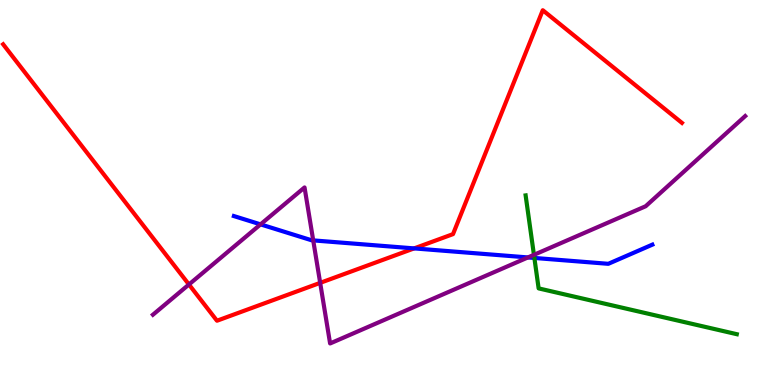[{'lines': ['blue', 'red'], 'intersections': [{'x': 5.34, 'y': 3.55}]}, {'lines': ['green', 'red'], 'intersections': []}, {'lines': ['purple', 'red'], 'intersections': [{'x': 2.44, 'y': 2.61}, {'x': 4.13, 'y': 2.65}]}, {'lines': ['blue', 'green'], 'intersections': [{'x': 6.9, 'y': 3.3}]}, {'lines': ['blue', 'purple'], 'intersections': [{'x': 3.36, 'y': 4.17}, {'x': 4.04, 'y': 3.76}, {'x': 6.81, 'y': 3.31}]}, {'lines': ['green', 'purple'], 'intersections': [{'x': 6.89, 'y': 3.38}]}]